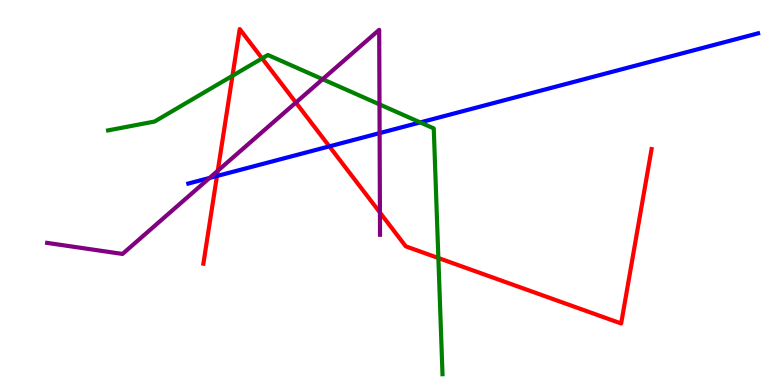[{'lines': ['blue', 'red'], 'intersections': [{'x': 2.8, 'y': 5.43}, {'x': 4.25, 'y': 6.2}]}, {'lines': ['green', 'red'], 'intersections': [{'x': 3.0, 'y': 8.03}, {'x': 3.38, 'y': 8.48}, {'x': 5.66, 'y': 3.3}]}, {'lines': ['purple', 'red'], 'intersections': [{'x': 2.81, 'y': 5.56}, {'x': 3.82, 'y': 7.34}, {'x': 4.9, 'y': 4.48}]}, {'lines': ['blue', 'green'], 'intersections': [{'x': 5.42, 'y': 6.82}]}, {'lines': ['blue', 'purple'], 'intersections': [{'x': 2.7, 'y': 5.38}, {'x': 4.9, 'y': 6.54}]}, {'lines': ['green', 'purple'], 'intersections': [{'x': 4.16, 'y': 7.94}, {'x': 4.9, 'y': 7.29}]}]